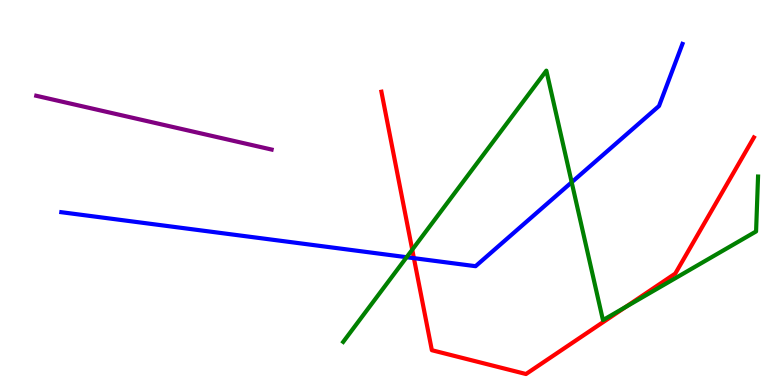[{'lines': ['blue', 'red'], 'intersections': [{'x': 5.34, 'y': 3.29}]}, {'lines': ['green', 'red'], 'intersections': [{'x': 5.32, 'y': 3.51}, {'x': 8.07, 'y': 2.02}]}, {'lines': ['purple', 'red'], 'intersections': []}, {'lines': ['blue', 'green'], 'intersections': [{'x': 5.25, 'y': 3.32}, {'x': 7.38, 'y': 5.27}]}, {'lines': ['blue', 'purple'], 'intersections': []}, {'lines': ['green', 'purple'], 'intersections': []}]